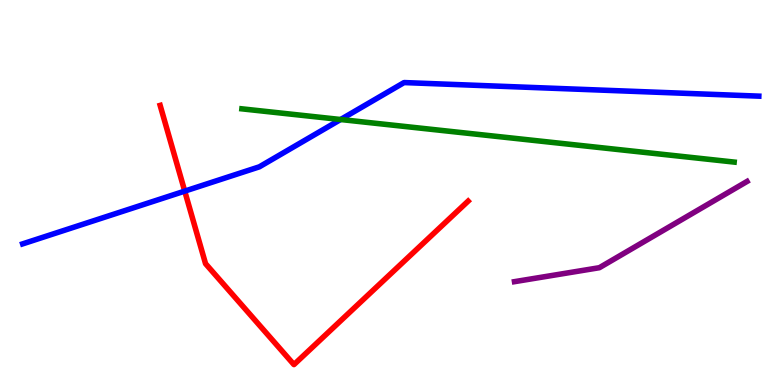[{'lines': ['blue', 'red'], 'intersections': [{'x': 2.38, 'y': 5.04}]}, {'lines': ['green', 'red'], 'intersections': []}, {'lines': ['purple', 'red'], 'intersections': []}, {'lines': ['blue', 'green'], 'intersections': [{'x': 4.4, 'y': 6.9}]}, {'lines': ['blue', 'purple'], 'intersections': []}, {'lines': ['green', 'purple'], 'intersections': []}]